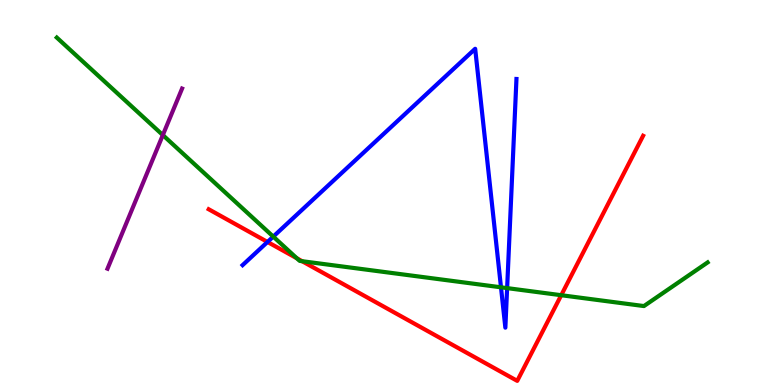[{'lines': ['blue', 'red'], 'intersections': [{'x': 3.45, 'y': 3.72}]}, {'lines': ['green', 'red'], 'intersections': [{'x': 3.83, 'y': 3.29}, {'x': 3.9, 'y': 3.22}, {'x': 7.24, 'y': 2.33}]}, {'lines': ['purple', 'red'], 'intersections': []}, {'lines': ['blue', 'green'], 'intersections': [{'x': 3.53, 'y': 3.85}, {'x': 6.46, 'y': 2.54}, {'x': 6.54, 'y': 2.52}]}, {'lines': ['blue', 'purple'], 'intersections': []}, {'lines': ['green', 'purple'], 'intersections': [{'x': 2.1, 'y': 6.49}]}]